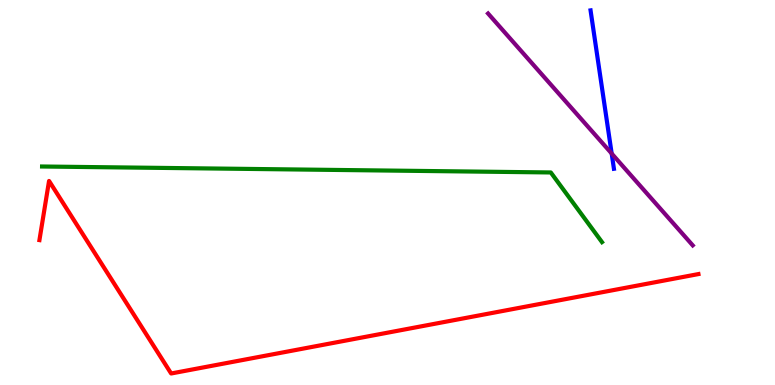[{'lines': ['blue', 'red'], 'intersections': []}, {'lines': ['green', 'red'], 'intersections': []}, {'lines': ['purple', 'red'], 'intersections': []}, {'lines': ['blue', 'green'], 'intersections': []}, {'lines': ['blue', 'purple'], 'intersections': [{'x': 7.89, 'y': 6.01}]}, {'lines': ['green', 'purple'], 'intersections': []}]